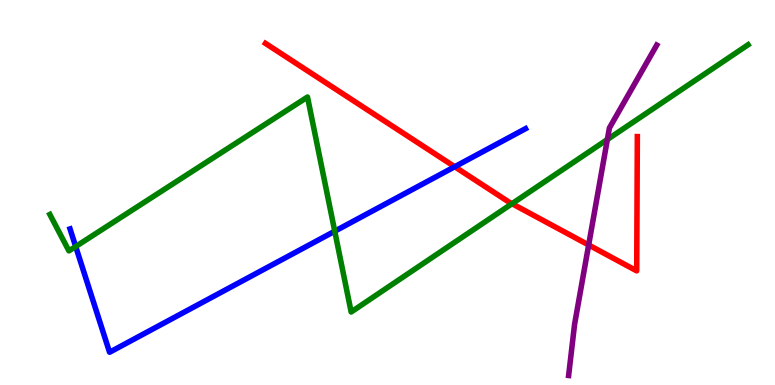[{'lines': ['blue', 'red'], 'intersections': [{'x': 5.87, 'y': 5.67}]}, {'lines': ['green', 'red'], 'intersections': [{'x': 6.61, 'y': 4.71}]}, {'lines': ['purple', 'red'], 'intersections': [{'x': 7.6, 'y': 3.64}]}, {'lines': ['blue', 'green'], 'intersections': [{'x': 0.977, 'y': 3.6}, {'x': 4.32, 'y': 3.99}]}, {'lines': ['blue', 'purple'], 'intersections': []}, {'lines': ['green', 'purple'], 'intersections': [{'x': 7.84, 'y': 6.38}]}]